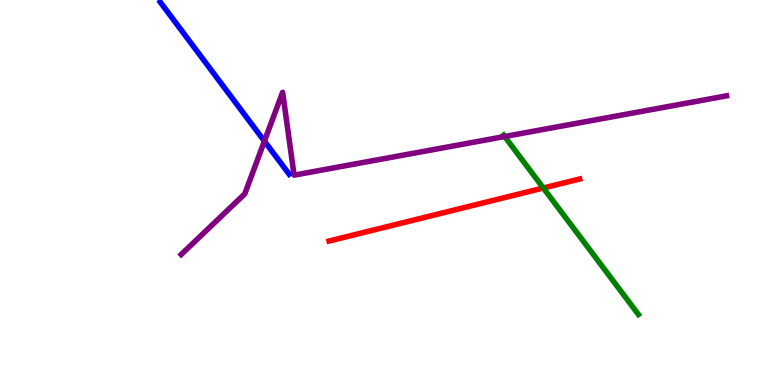[{'lines': ['blue', 'red'], 'intersections': []}, {'lines': ['green', 'red'], 'intersections': [{'x': 7.01, 'y': 5.12}]}, {'lines': ['purple', 'red'], 'intersections': []}, {'lines': ['blue', 'green'], 'intersections': []}, {'lines': ['blue', 'purple'], 'intersections': [{'x': 3.41, 'y': 6.33}]}, {'lines': ['green', 'purple'], 'intersections': [{'x': 6.51, 'y': 6.45}]}]